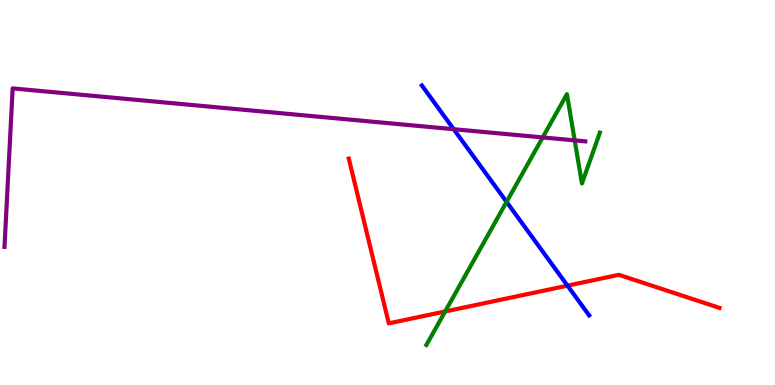[{'lines': ['blue', 'red'], 'intersections': [{'x': 7.32, 'y': 2.58}]}, {'lines': ['green', 'red'], 'intersections': [{'x': 5.74, 'y': 1.91}]}, {'lines': ['purple', 'red'], 'intersections': []}, {'lines': ['blue', 'green'], 'intersections': [{'x': 6.54, 'y': 4.76}]}, {'lines': ['blue', 'purple'], 'intersections': [{'x': 5.85, 'y': 6.64}]}, {'lines': ['green', 'purple'], 'intersections': [{'x': 7.0, 'y': 6.43}, {'x': 7.42, 'y': 6.35}]}]